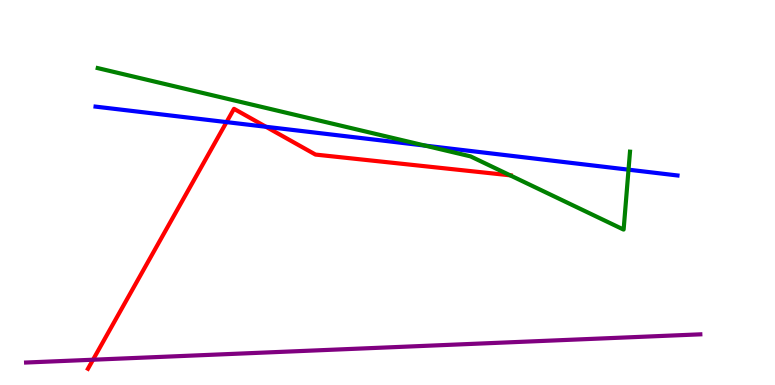[{'lines': ['blue', 'red'], 'intersections': [{'x': 2.92, 'y': 6.83}, {'x': 3.43, 'y': 6.71}]}, {'lines': ['green', 'red'], 'intersections': [{'x': 6.58, 'y': 5.45}]}, {'lines': ['purple', 'red'], 'intersections': [{'x': 1.2, 'y': 0.656}]}, {'lines': ['blue', 'green'], 'intersections': [{'x': 5.48, 'y': 6.22}, {'x': 8.11, 'y': 5.59}]}, {'lines': ['blue', 'purple'], 'intersections': []}, {'lines': ['green', 'purple'], 'intersections': []}]